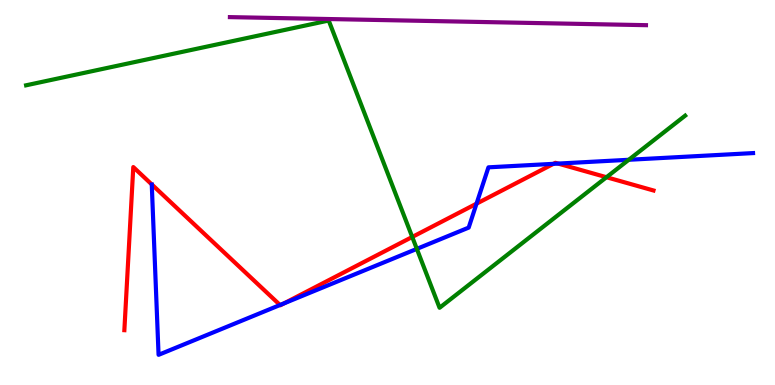[{'lines': ['blue', 'red'], 'intersections': [{'x': 3.61, 'y': 2.08}, {'x': 3.67, 'y': 2.12}, {'x': 6.15, 'y': 4.71}, {'x': 7.14, 'y': 5.74}, {'x': 7.2, 'y': 5.75}]}, {'lines': ['green', 'red'], 'intersections': [{'x': 5.32, 'y': 3.84}, {'x': 7.83, 'y': 5.4}]}, {'lines': ['purple', 'red'], 'intersections': []}, {'lines': ['blue', 'green'], 'intersections': [{'x': 5.38, 'y': 3.54}, {'x': 8.11, 'y': 5.85}]}, {'lines': ['blue', 'purple'], 'intersections': []}, {'lines': ['green', 'purple'], 'intersections': []}]